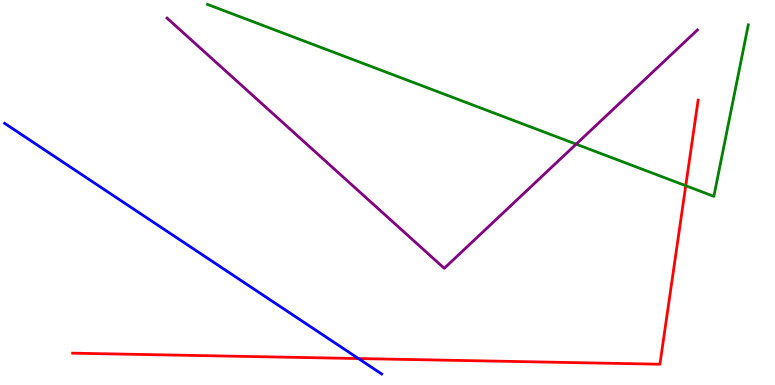[{'lines': ['blue', 'red'], 'intersections': [{'x': 4.63, 'y': 0.687}]}, {'lines': ['green', 'red'], 'intersections': [{'x': 8.85, 'y': 5.18}]}, {'lines': ['purple', 'red'], 'intersections': []}, {'lines': ['blue', 'green'], 'intersections': []}, {'lines': ['blue', 'purple'], 'intersections': []}, {'lines': ['green', 'purple'], 'intersections': [{'x': 7.43, 'y': 6.26}]}]